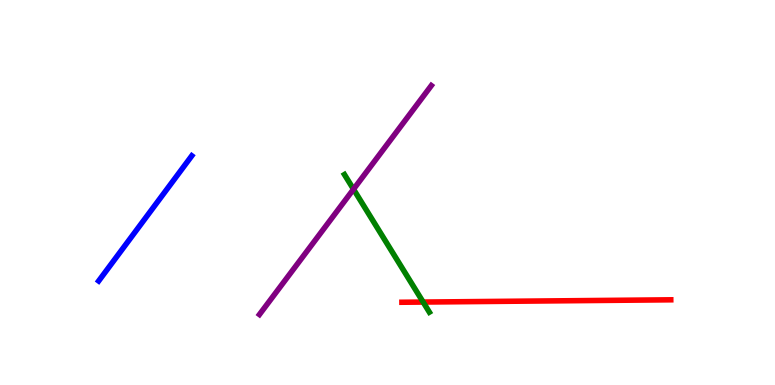[{'lines': ['blue', 'red'], 'intersections': []}, {'lines': ['green', 'red'], 'intersections': [{'x': 5.46, 'y': 2.15}]}, {'lines': ['purple', 'red'], 'intersections': []}, {'lines': ['blue', 'green'], 'intersections': []}, {'lines': ['blue', 'purple'], 'intersections': []}, {'lines': ['green', 'purple'], 'intersections': [{'x': 4.56, 'y': 5.08}]}]